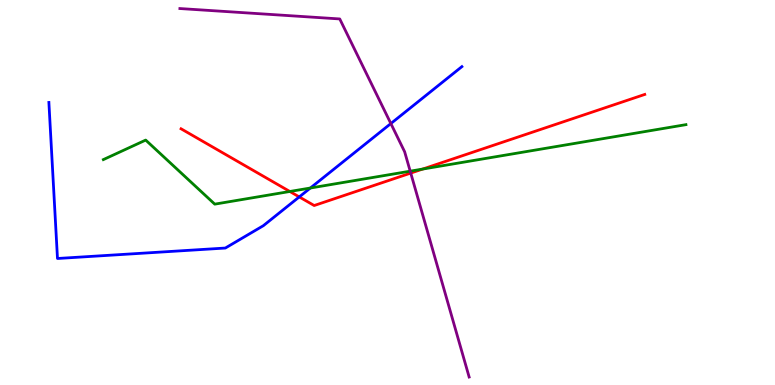[{'lines': ['blue', 'red'], 'intersections': [{'x': 3.86, 'y': 4.89}]}, {'lines': ['green', 'red'], 'intersections': [{'x': 3.74, 'y': 5.03}, {'x': 5.45, 'y': 5.61}]}, {'lines': ['purple', 'red'], 'intersections': [{'x': 5.3, 'y': 5.5}]}, {'lines': ['blue', 'green'], 'intersections': [{'x': 4.0, 'y': 5.12}]}, {'lines': ['blue', 'purple'], 'intersections': [{'x': 5.04, 'y': 6.79}]}, {'lines': ['green', 'purple'], 'intersections': [{'x': 5.29, 'y': 5.55}]}]